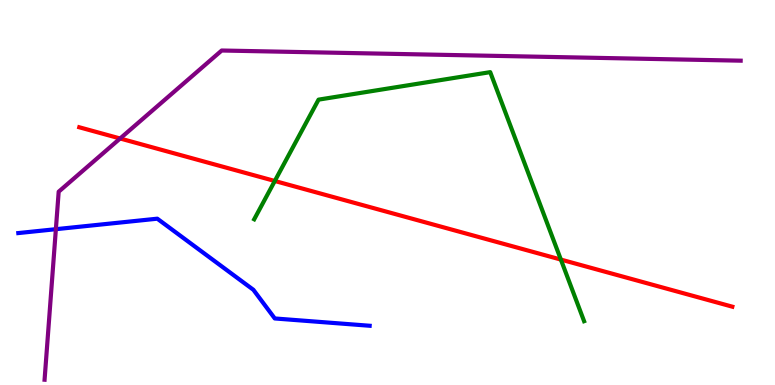[{'lines': ['blue', 'red'], 'intersections': []}, {'lines': ['green', 'red'], 'intersections': [{'x': 3.55, 'y': 5.3}, {'x': 7.24, 'y': 3.26}]}, {'lines': ['purple', 'red'], 'intersections': [{'x': 1.55, 'y': 6.4}]}, {'lines': ['blue', 'green'], 'intersections': []}, {'lines': ['blue', 'purple'], 'intersections': [{'x': 0.721, 'y': 4.05}]}, {'lines': ['green', 'purple'], 'intersections': []}]